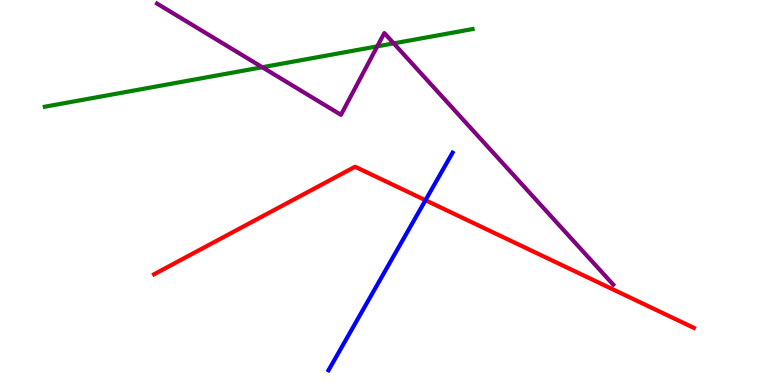[{'lines': ['blue', 'red'], 'intersections': [{'x': 5.49, 'y': 4.8}]}, {'lines': ['green', 'red'], 'intersections': []}, {'lines': ['purple', 'red'], 'intersections': []}, {'lines': ['blue', 'green'], 'intersections': []}, {'lines': ['blue', 'purple'], 'intersections': []}, {'lines': ['green', 'purple'], 'intersections': [{'x': 3.38, 'y': 8.25}, {'x': 4.87, 'y': 8.8}, {'x': 5.08, 'y': 8.87}]}]